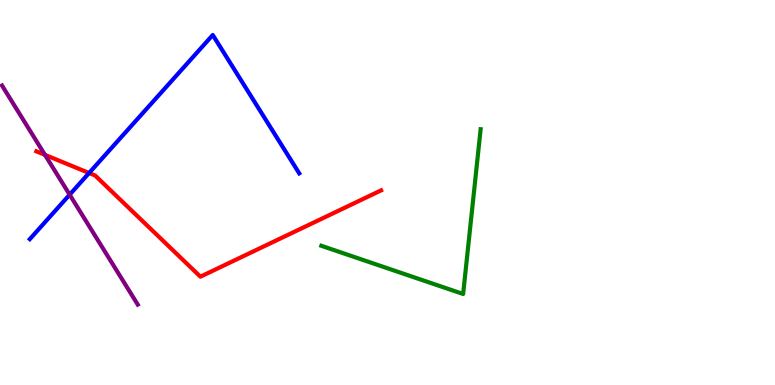[{'lines': ['blue', 'red'], 'intersections': [{'x': 1.15, 'y': 5.51}]}, {'lines': ['green', 'red'], 'intersections': []}, {'lines': ['purple', 'red'], 'intersections': [{'x': 0.58, 'y': 5.98}]}, {'lines': ['blue', 'green'], 'intersections': []}, {'lines': ['blue', 'purple'], 'intersections': [{'x': 0.899, 'y': 4.94}]}, {'lines': ['green', 'purple'], 'intersections': []}]